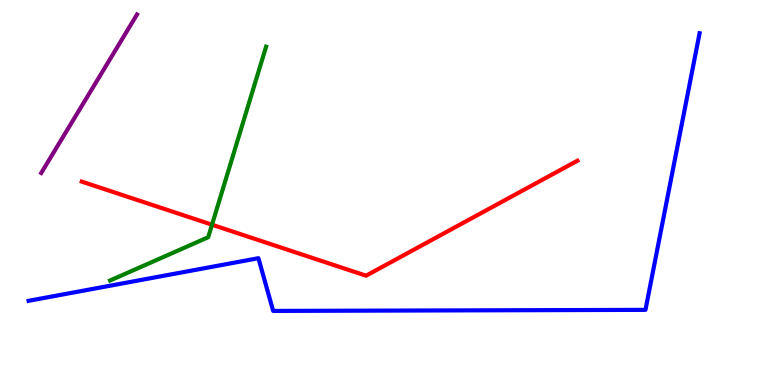[{'lines': ['blue', 'red'], 'intersections': []}, {'lines': ['green', 'red'], 'intersections': [{'x': 2.74, 'y': 4.16}]}, {'lines': ['purple', 'red'], 'intersections': []}, {'lines': ['blue', 'green'], 'intersections': []}, {'lines': ['blue', 'purple'], 'intersections': []}, {'lines': ['green', 'purple'], 'intersections': []}]